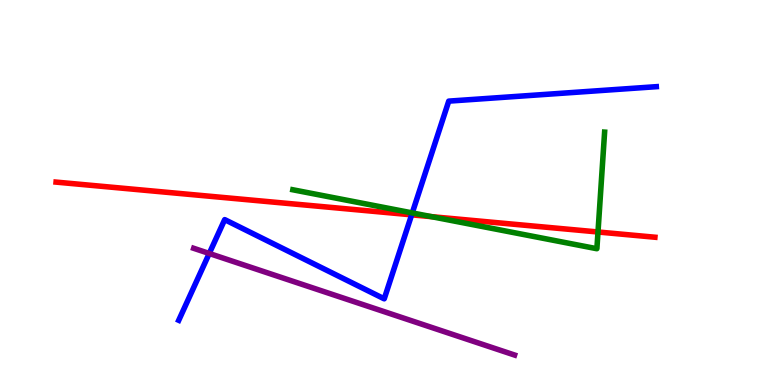[{'lines': ['blue', 'red'], 'intersections': [{'x': 5.31, 'y': 4.42}]}, {'lines': ['green', 'red'], 'intersections': [{'x': 5.57, 'y': 4.37}, {'x': 7.72, 'y': 3.97}]}, {'lines': ['purple', 'red'], 'intersections': []}, {'lines': ['blue', 'green'], 'intersections': [{'x': 5.32, 'y': 4.47}]}, {'lines': ['blue', 'purple'], 'intersections': [{'x': 2.7, 'y': 3.42}]}, {'lines': ['green', 'purple'], 'intersections': []}]